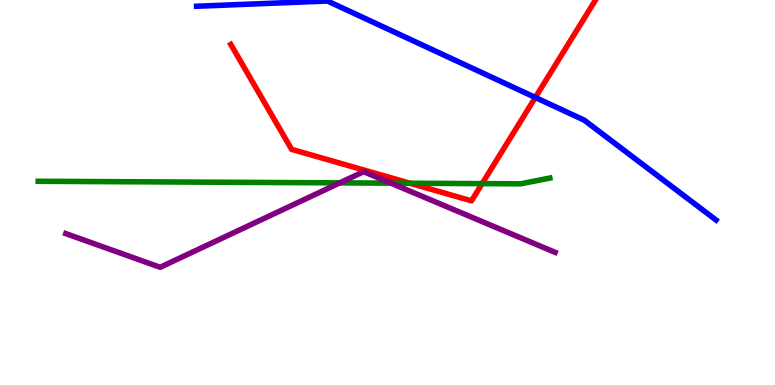[{'lines': ['blue', 'red'], 'intersections': [{'x': 6.91, 'y': 7.47}]}, {'lines': ['green', 'red'], 'intersections': [{'x': 5.29, 'y': 5.24}, {'x': 6.22, 'y': 5.23}]}, {'lines': ['purple', 'red'], 'intersections': []}, {'lines': ['blue', 'green'], 'intersections': []}, {'lines': ['blue', 'purple'], 'intersections': []}, {'lines': ['green', 'purple'], 'intersections': [{'x': 4.38, 'y': 5.25}, {'x': 5.04, 'y': 5.24}]}]